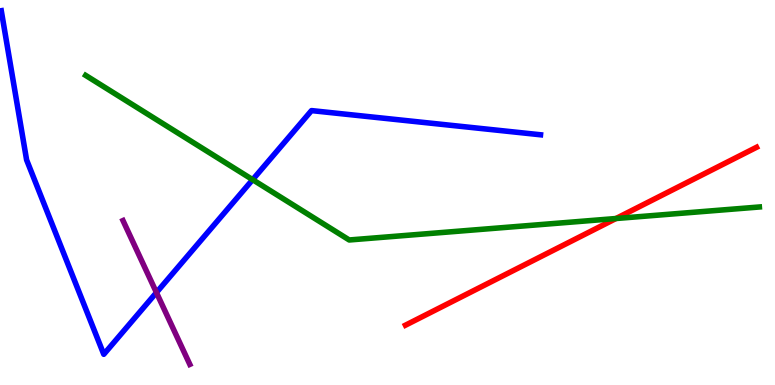[{'lines': ['blue', 'red'], 'intersections': []}, {'lines': ['green', 'red'], 'intersections': [{'x': 7.95, 'y': 4.32}]}, {'lines': ['purple', 'red'], 'intersections': []}, {'lines': ['blue', 'green'], 'intersections': [{'x': 3.26, 'y': 5.33}]}, {'lines': ['blue', 'purple'], 'intersections': [{'x': 2.02, 'y': 2.4}]}, {'lines': ['green', 'purple'], 'intersections': []}]